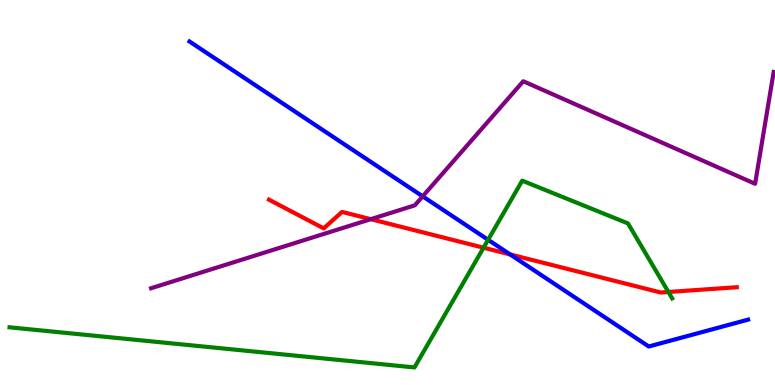[{'lines': ['blue', 'red'], 'intersections': [{'x': 6.58, 'y': 3.39}]}, {'lines': ['green', 'red'], 'intersections': [{'x': 6.24, 'y': 3.57}, {'x': 8.62, 'y': 2.42}]}, {'lines': ['purple', 'red'], 'intersections': [{'x': 4.78, 'y': 4.31}]}, {'lines': ['blue', 'green'], 'intersections': [{'x': 6.3, 'y': 3.77}]}, {'lines': ['blue', 'purple'], 'intersections': [{'x': 5.45, 'y': 4.9}]}, {'lines': ['green', 'purple'], 'intersections': []}]